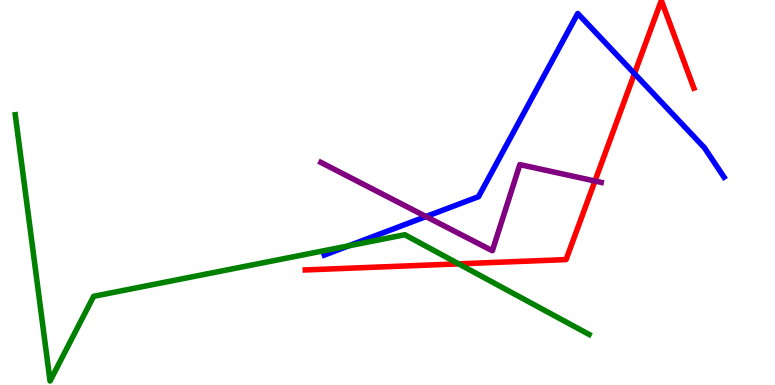[{'lines': ['blue', 'red'], 'intersections': [{'x': 8.19, 'y': 8.09}]}, {'lines': ['green', 'red'], 'intersections': [{'x': 5.92, 'y': 3.15}]}, {'lines': ['purple', 'red'], 'intersections': [{'x': 7.68, 'y': 5.3}]}, {'lines': ['blue', 'green'], 'intersections': [{'x': 4.5, 'y': 3.61}]}, {'lines': ['blue', 'purple'], 'intersections': [{'x': 5.5, 'y': 4.38}]}, {'lines': ['green', 'purple'], 'intersections': []}]